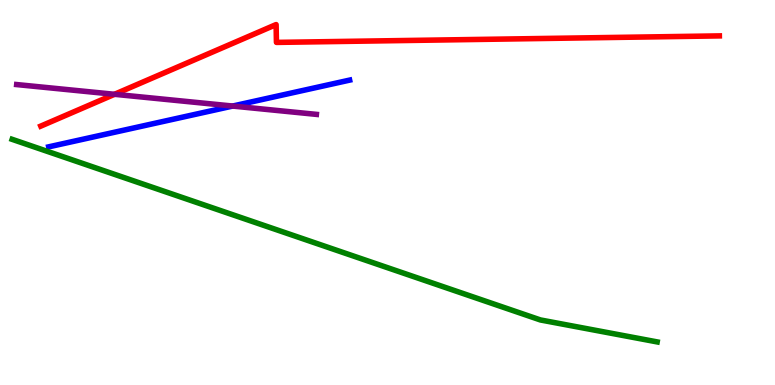[{'lines': ['blue', 'red'], 'intersections': []}, {'lines': ['green', 'red'], 'intersections': []}, {'lines': ['purple', 'red'], 'intersections': [{'x': 1.48, 'y': 7.55}]}, {'lines': ['blue', 'green'], 'intersections': []}, {'lines': ['blue', 'purple'], 'intersections': [{'x': 3.0, 'y': 7.25}]}, {'lines': ['green', 'purple'], 'intersections': []}]